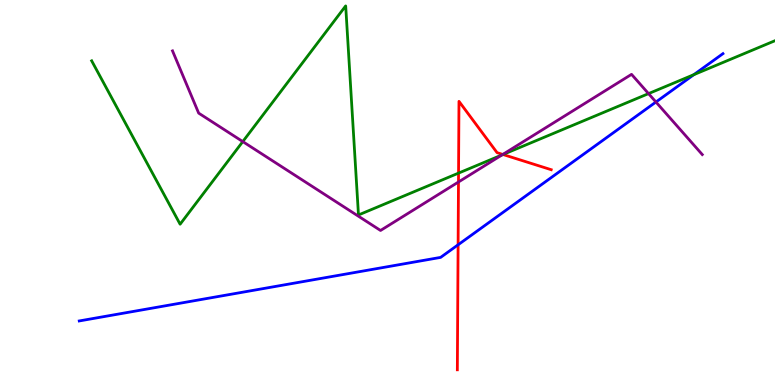[{'lines': ['blue', 'red'], 'intersections': [{'x': 5.91, 'y': 3.64}]}, {'lines': ['green', 'red'], 'intersections': [{'x': 5.92, 'y': 5.5}, {'x': 6.49, 'y': 5.99}]}, {'lines': ['purple', 'red'], 'intersections': [{'x': 5.92, 'y': 5.27}, {'x': 6.49, 'y': 5.99}]}, {'lines': ['blue', 'green'], 'intersections': [{'x': 8.95, 'y': 8.06}]}, {'lines': ['blue', 'purple'], 'intersections': [{'x': 8.46, 'y': 7.35}]}, {'lines': ['green', 'purple'], 'intersections': [{'x': 3.13, 'y': 6.32}, {'x': 6.48, 'y': 5.98}, {'x': 8.37, 'y': 7.57}]}]